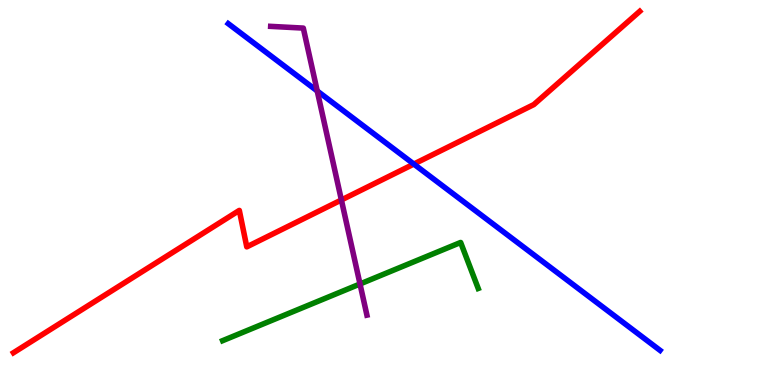[{'lines': ['blue', 'red'], 'intersections': [{'x': 5.34, 'y': 5.74}]}, {'lines': ['green', 'red'], 'intersections': []}, {'lines': ['purple', 'red'], 'intersections': [{'x': 4.41, 'y': 4.81}]}, {'lines': ['blue', 'green'], 'intersections': []}, {'lines': ['blue', 'purple'], 'intersections': [{'x': 4.09, 'y': 7.64}]}, {'lines': ['green', 'purple'], 'intersections': [{'x': 4.65, 'y': 2.62}]}]